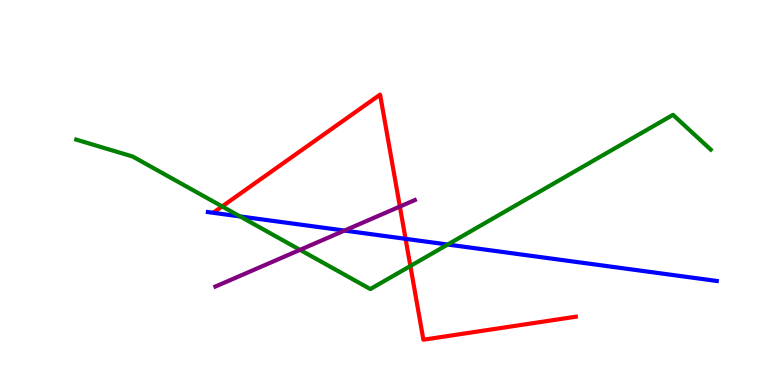[{'lines': ['blue', 'red'], 'intersections': [{'x': 5.23, 'y': 3.8}]}, {'lines': ['green', 'red'], 'intersections': [{'x': 2.87, 'y': 4.64}, {'x': 5.3, 'y': 3.09}]}, {'lines': ['purple', 'red'], 'intersections': [{'x': 5.16, 'y': 4.63}]}, {'lines': ['blue', 'green'], 'intersections': [{'x': 3.1, 'y': 4.38}, {'x': 5.78, 'y': 3.65}]}, {'lines': ['blue', 'purple'], 'intersections': [{'x': 4.45, 'y': 4.01}]}, {'lines': ['green', 'purple'], 'intersections': [{'x': 3.87, 'y': 3.51}]}]